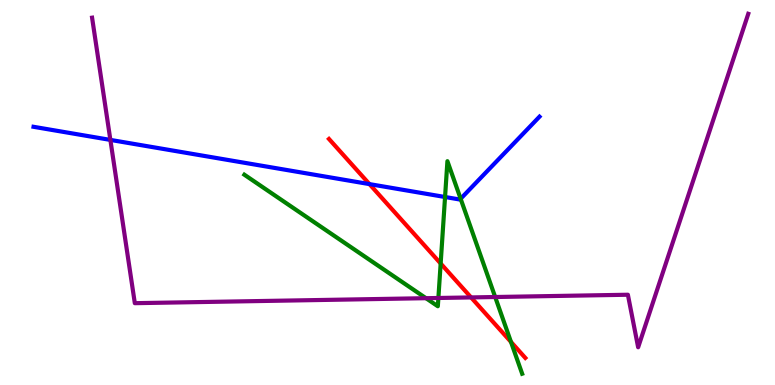[{'lines': ['blue', 'red'], 'intersections': [{'x': 4.77, 'y': 5.22}]}, {'lines': ['green', 'red'], 'intersections': [{'x': 5.69, 'y': 3.16}, {'x': 6.59, 'y': 1.12}]}, {'lines': ['purple', 'red'], 'intersections': [{'x': 6.08, 'y': 2.27}]}, {'lines': ['blue', 'green'], 'intersections': [{'x': 5.74, 'y': 4.88}, {'x': 5.94, 'y': 4.84}]}, {'lines': ['blue', 'purple'], 'intersections': [{'x': 1.42, 'y': 6.37}]}, {'lines': ['green', 'purple'], 'intersections': [{'x': 5.5, 'y': 2.25}, {'x': 5.66, 'y': 2.26}, {'x': 6.39, 'y': 2.29}]}]